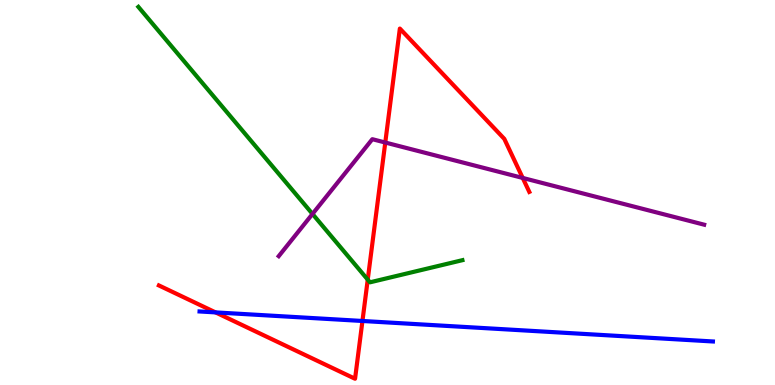[{'lines': ['blue', 'red'], 'intersections': [{'x': 2.78, 'y': 1.89}, {'x': 4.68, 'y': 1.66}]}, {'lines': ['green', 'red'], 'intersections': [{'x': 4.74, 'y': 2.74}]}, {'lines': ['purple', 'red'], 'intersections': [{'x': 4.97, 'y': 6.3}, {'x': 6.74, 'y': 5.38}]}, {'lines': ['blue', 'green'], 'intersections': []}, {'lines': ['blue', 'purple'], 'intersections': []}, {'lines': ['green', 'purple'], 'intersections': [{'x': 4.03, 'y': 4.44}]}]